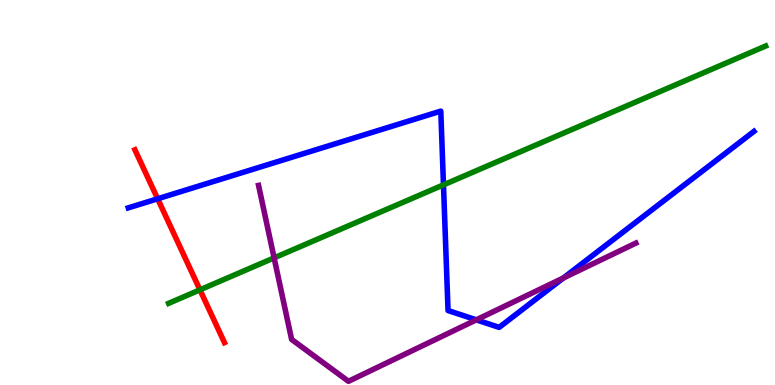[{'lines': ['blue', 'red'], 'intersections': [{'x': 2.03, 'y': 4.84}]}, {'lines': ['green', 'red'], 'intersections': [{'x': 2.58, 'y': 2.47}]}, {'lines': ['purple', 'red'], 'intersections': []}, {'lines': ['blue', 'green'], 'intersections': [{'x': 5.72, 'y': 5.2}]}, {'lines': ['blue', 'purple'], 'intersections': [{'x': 6.15, 'y': 1.69}, {'x': 7.27, 'y': 2.78}]}, {'lines': ['green', 'purple'], 'intersections': [{'x': 3.54, 'y': 3.3}]}]